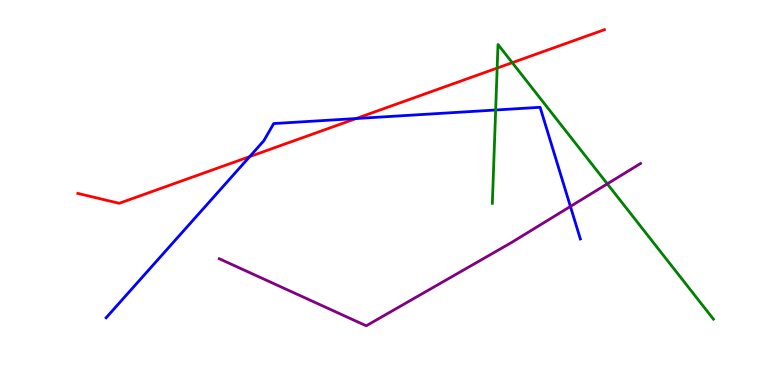[{'lines': ['blue', 'red'], 'intersections': [{'x': 3.22, 'y': 5.93}, {'x': 4.6, 'y': 6.92}]}, {'lines': ['green', 'red'], 'intersections': [{'x': 6.41, 'y': 8.23}, {'x': 6.61, 'y': 8.37}]}, {'lines': ['purple', 'red'], 'intersections': []}, {'lines': ['blue', 'green'], 'intersections': [{'x': 6.4, 'y': 7.14}]}, {'lines': ['blue', 'purple'], 'intersections': [{'x': 7.36, 'y': 4.64}]}, {'lines': ['green', 'purple'], 'intersections': [{'x': 7.84, 'y': 5.22}]}]